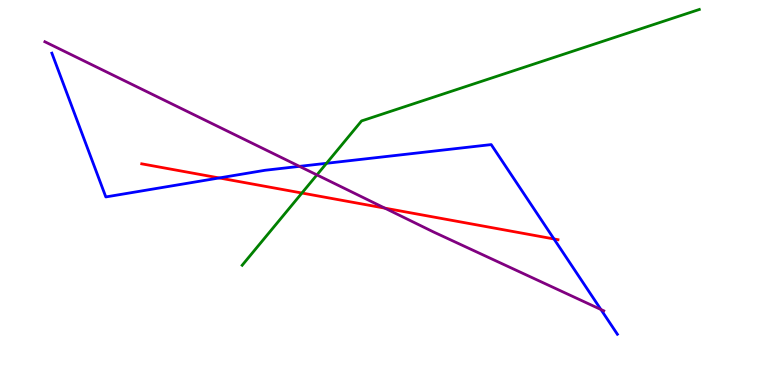[{'lines': ['blue', 'red'], 'intersections': [{'x': 2.83, 'y': 5.38}, {'x': 7.15, 'y': 3.79}]}, {'lines': ['green', 'red'], 'intersections': [{'x': 3.9, 'y': 4.99}]}, {'lines': ['purple', 'red'], 'intersections': [{'x': 4.97, 'y': 4.59}]}, {'lines': ['blue', 'green'], 'intersections': [{'x': 4.21, 'y': 5.76}]}, {'lines': ['blue', 'purple'], 'intersections': [{'x': 3.86, 'y': 5.68}, {'x': 7.75, 'y': 1.96}]}, {'lines': ['green', 'purple'], 'intersections': [{'x': 4.09, 'y': 5.46}]}]